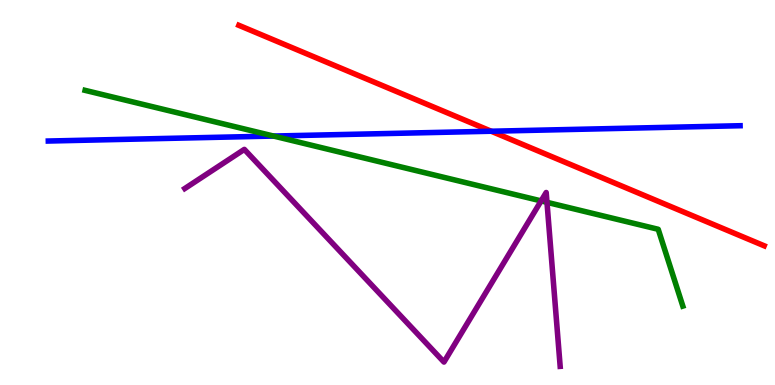[{'lines': ['blue', 'red'], 'intersections': [{'x': 6.34, 'y': 6.59}]}, {'lines': ['green', 'red'], 'intersections': []}, {'lines': ['purple', 'red'], 'intersections': []}, {'lines': ['blue', 'green'], 'intersections': [{'x': 3.53, 'y': 6.47}]}, {'lines': ['blue', 'purple'], 'intersections': []}, {'lines': ['green', 'purple'], 'intersections': [{'x': 6.98, 'y': 4.78}, {'x': 7.06, 'y': 4.74}]}]